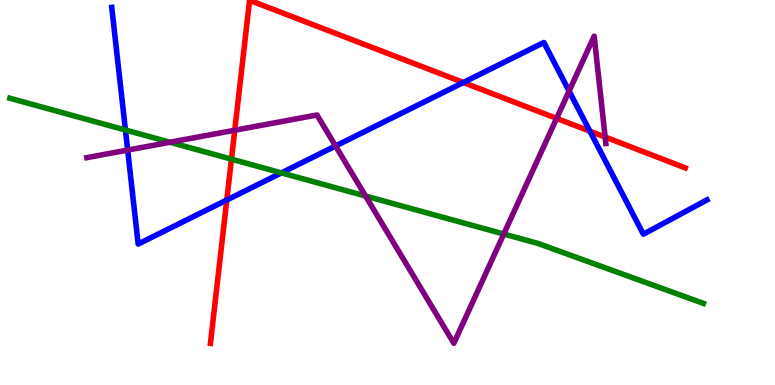[{'lines': ['blue', 'red'], 'intersections': [{'x': 2.93, 'y': 4.8}, {'x': 5.98, 'y': 7.86}, {'x': 7.61, 'y': 6.59}]}, {'lines': ['green', 'red'], 'intersections': [{'x': 2.99, 'y': 5.87}]}, {'lines': ['purple', 'red'], 'intersections': [{'x': 3.03, 'y': 6.62}, {'x': 7.18, 'y': 6.93}, {'x': 7.81, 'y': 6.44}]}, {'lines': ['blue', 'green'], 'intersections': [{'x': 1.62, 'y': 6.62}, {'x': 3.63, 'y': 5.51}]}, {'lines': ['blue', 'purple'], 'intersections': [{'x': 1.65, 'y': 6.1}, {'x': 4.33, 'y': 6.21}, {'x': 7.34, 'y': 7.63}]}, {'lines': ['green', 'purple'], 'intersections': [{'x': 2.19, 'y': 6.31}, {'x': 4.72, 'y': 4.91}, {'x': 6.5, 'y': 3.92}]}]